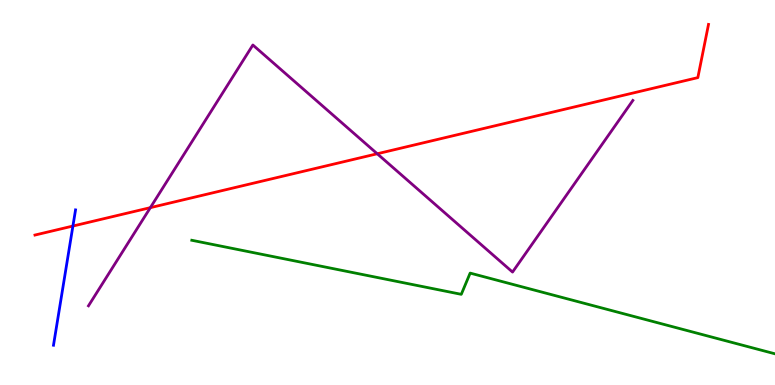[{'lines': ['blue', 'red'], 'intersections': [{'x': 0.941, 'y': 4.13}]}, {'lines': ['green', 'red'], 'intersections': []}, {'lines': ['purple', 'red'], 'intersections': [{'x': 1.94, 'y': 4.61}, {'x': 4.87, 'y': 6.01}]}, {'lines': ['blue', 'green'], 'intersections': []}, {'lines': ['blue', 'purple'], 'intersections': []}, {'lines': ['green', 'purple'], 'intersections': []}]